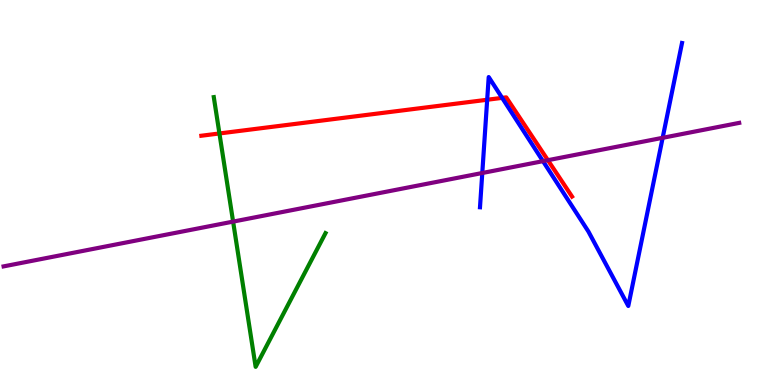[{'lines': ['blue', 'red'], 'intersections': [{'x': 6.29, 'y': 7.41}, {'x': 6.48, 'y': 7.46}]}, {'lines': ['green', 'red'], 'intersections': [{'x': 2.83, 'y': 6.53}]}, {'lines': ['purple', 'red'], 'intersections': [{'x': 7.07, 'y': 5.84}]}, {'lines': ['blue', 'green'], 'intersections': []}, {'lines': ['blue', 'purple'], 'intersections': [{'x': 6.22, 'y': 5.51}, {'x': 7.01, 'y': 5.81}, {'x': 8.55, 'y': 6.42}]}, {'lines': ['green', 'purple'], 'intersections': [{'x': 3.01, 'y': 4.24}]}]